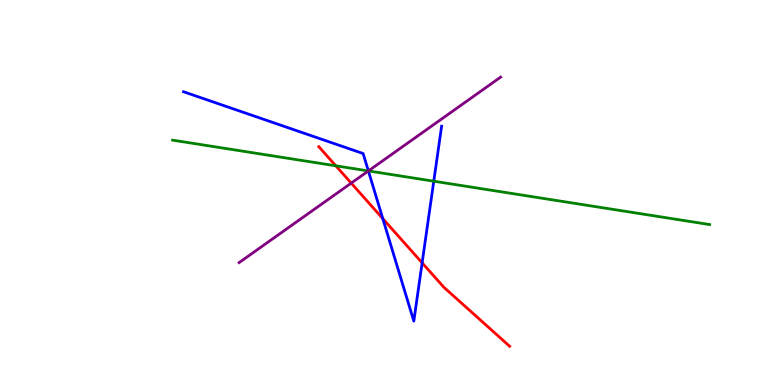[{'lines': ['blue', 'red'], 'intersections': [{'x': 4.94, 'y': 4.32}, {'x': 5.45, 'y': 3.17}]}, {'lines': ['green', 'red'], 'intersections': [{'x': 4.33, 'y': 5.69}]}, {'lines': ['purple', 'red'], 'intersections': [{'x': 4.53, 'y': 5.24}]}, {'lines': ['blue', 'green'], 'intersections': [{'x': 4.75, 'y': 5.56}, {'x': 5.6, 'y': 5.29}]}, {'lines': ['blue', 'purple'], 'intersections': [{'x': 4.75, 'y': 5.56}]}, {'lines': ['green', 'purple'], 'intersections': [{'x': 4.75, 'y': 5.56}]}]